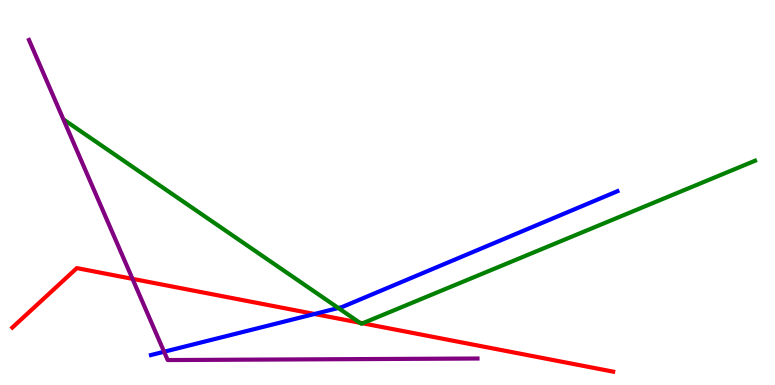[{'lines': ['blue', 'red'], 'intersections': [{'x': 4.06, 'y': 1.84}]}, {'lines': ['green', 'red'], 'intersections': [{'x': 4.64, 'y': 1.62}, {'x': 4.68, 'y': 1.6}]}, {'lines': ['purple', 'red'], 'intersections': [{'x': 1.71, 'y': 2.76}]}, {'lines': ['blue', 'green'], 'intersections': [{'x': 4.37, 'y': 2.0}]}, {'lines': ['blue', 'purple'], 'intersections': [{'x': 2.12, 'y': 0.864}]}, {'lines': ['green', 'purple'], 'intersections': []}]